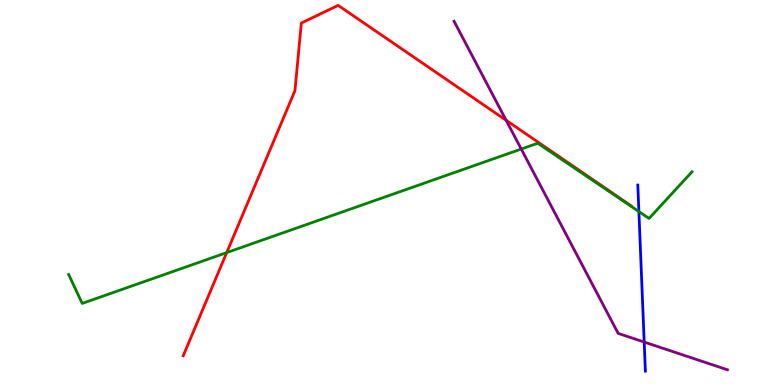[{'lines': ['blue', 'red'], 'intersections': []}, {'lines': ['green', 'red'], 'intersections': [{'x': 2.93, 'y': 3.44}]}, {'lines': ['purple', 'red'], 'intersections': [{'x': 6.53, 'y': 6.88}]}, {'lines': ['blue', 'green'], 'intersections': [{'x': 8.24, 'y': 4.5}]}, {'lines': ['blue', 'purple'], 'intersections': [{'x': 8.31, 'y': 1.12}]}, {'lines': ['green', 'purple'], 'intersections': [{'x': 6.73, 'y': 6.13}]}]